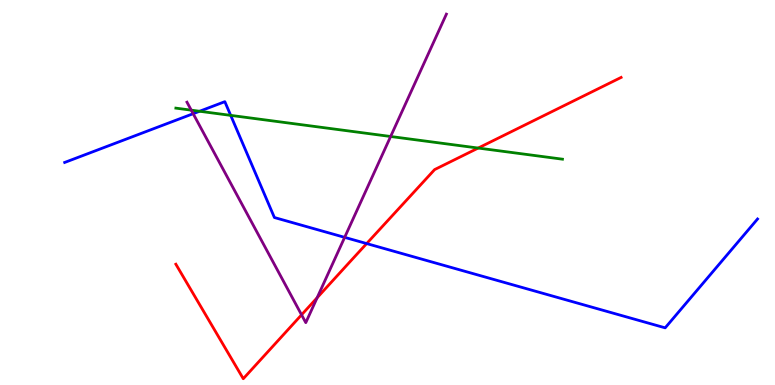[{'lines': ['blue', 'red'], 'intersections': [{'x': 4.73, 'y': 3.67}]}, {'lines': ['green', 'red'], 'intersections': [{'x': 6.17, 'y': 6.15}]}, {'lines': ['purple', 'red'], 'intersections': [{'x': 3.89, 'y': 1.82}, {'x': 4.09, 'y': 2.27}]}, {'lines': ['blue', 'green'], 'intersections': [{'x': 2.58, 'y': 7.11}, {'x': 2.98, 'y': 7.0}]}, {'lines': ['blue', 'purple'], 'intersections': [{'x': 2.49, 'y': 7.05}, {'x': 4.45, 'y': 3.83}]}, {'lines': ['green', 'purple'], 'intersections': [{'x': 2.47, 'y': 7.14}, {'x': 5.04, 'y': 6.45}]}]